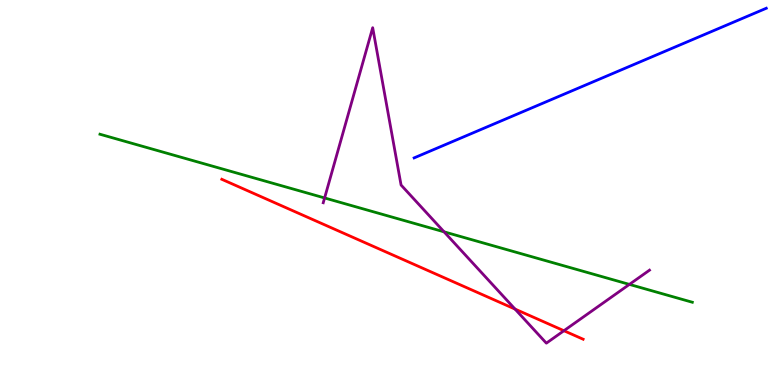[{'lines': ['blue', 'red'], 'intersections': []}, {'lines': ['green', 'red'], 'intersections': []}, {'lines': ['purple', 'red'], 'intersections': [{'x': 6.65, 'y': 1.97}, {'x': 7.28, 'y': 1.41}]}, {'lines': ['blue', 'green'], 'intersections': []}, {'lines': ['blue', 'purple'], 'intersections': []}, {'lines': ['green', 'purple'], 'intersections': [{'x': 4.19, 'y': 4.86}, {'x': 5.73, 'y': 3.98}, {'x': 8.12, 'y': 2.61}]}]